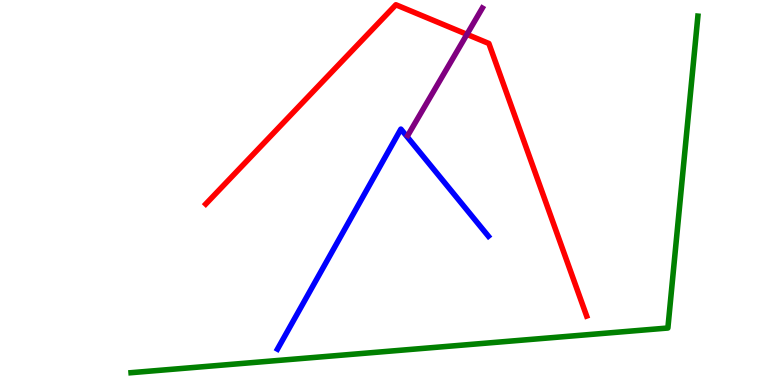[{'lines': ['blue', 'red'], 'intersections': []}, {'lines': ['green', 'red'], 'intersections': []}, {'lines': ['purple', 'red'], 'intersections': [{'x': 6.03, 'y': 9.11}]}, {'lines': ['blue', 'green'], 'intersections': []}, {'lines': ['blue', 'purple'], 'intersections': []}, {'lines': ['green', 'purple'], 'intersections': []}]